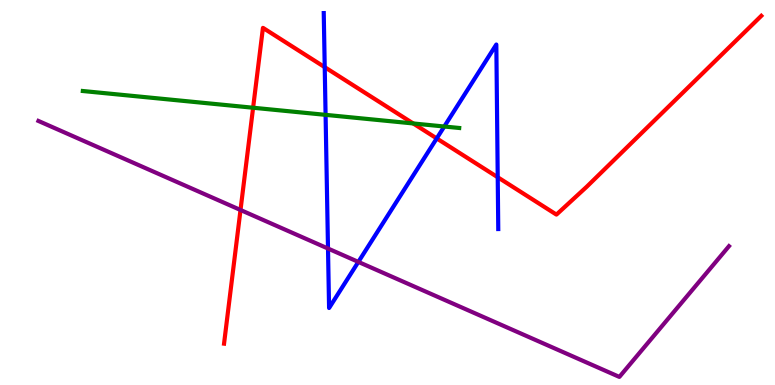[{'lines': ['blue', 'red'], 'intersections': [{'x': 4.19, 'y': 8.26}, {'x': 5.64, 'y': 6.4}, {'x': 6.42, 'y': 5.4}]}, {'lines': ['green', 'red'], 'intersections': [{'x': 3.27, 'y': 7.2}, {'x': 5.33, 'y': 6.79}]}, {'lines': ['purple', 'red'], 'intersections': [{'x': 3.1, 'y': 4.55}]}, {'lines': ['blue', 'green'], 'intersections': [{'x': 4.2, 'y': 7.02}, {'x': 5.73, 'y': 6.71}]}, {'lines': ['blue', 'purple'], 'intersections': [{'x': 4.23, 'y': 3.54}, {'x': 4.62, 'y': 3.2}]}, {'lines': ['green', 'purple'], 'intersections': []}]